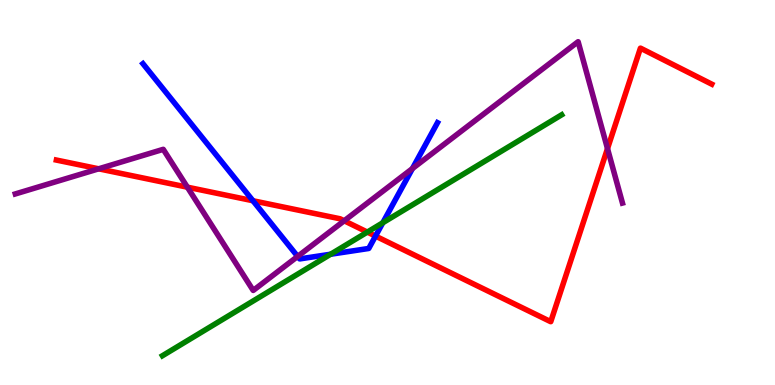[{'lines': ['blue', 'red'], 'intersections': [{'x': 3.26, 'y': 4.79}, {'x': 4.85, 'y': 3.87}]}, {'lines': ['green', 'red'], 'intersections': [{'x': 4.74, 'y': 3.97}]}, {'lines': ['purple', 'red'], 'intersections': [{'x': 1.27, 'y': 5.62}, {'x': 2.42, 'y': 5.14}, {'x': 4.44, 'y': 4.27}, {'x': 7.84, 'y': 6.14}]}, {'lines': ['blue', 'green'], 'intersections': [{'x': 4.27, 'y': 3.4}, {'x': 4.94, 'y': 4.21}]}, {'lines': ['blue', 'purple'], 'intersections': [{'x': 3.84, 'y': 3.34}, {'x': 5.32, 'y': 5.62}]}, {'lines': ['green', 'purple'], 'intersections': []}]